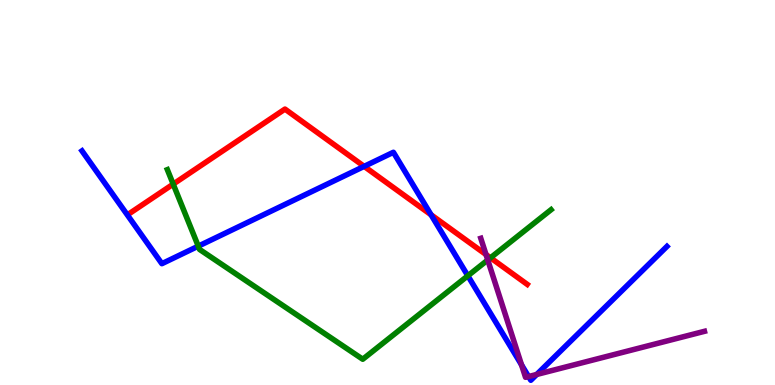[{'lines': ['blue', 'red'], 'intersections': [{'x': 4.7, 'y': 5.68}, {'x': 5.56, 'y': 4.42}]}, {'lines': ['green', 'red'], 'intersections': [{'x': 2.23, 'y': 5.22}, {'x': 6.33, 'y': 3.3}]}, {'lines': ['purple', 'red'], 'intersections': [{'x': 6.27, 'y': 3.39}]}, {'lines': ['blue', 'green'], 'intersections': [{'x': 2.56, 'y': 3.61}, {'x': 6.04, 'y': 2.84}]}, {'lines': ['blue', 'purple'], 'intersections': [{'x': 6.73, 'y': 0.523}, {'x': 6.82, 'y': 0.219}, {'x': 6.93, 'y': 0.274}]}, {'lines': ['green', 'purple'], 'intersections': [{'x': 6.29, 'y': 3.25}]}]